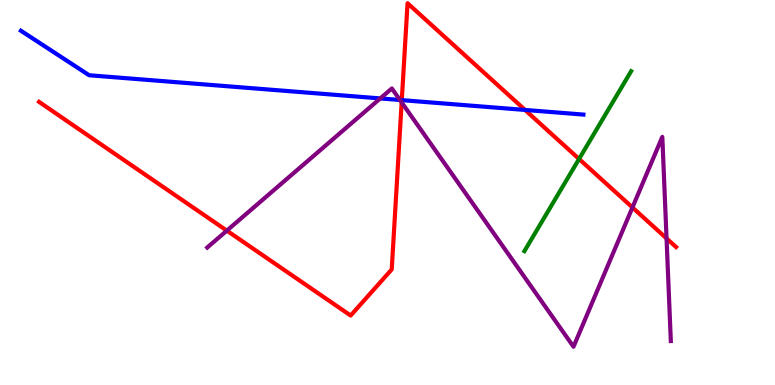[{'lines': ['blue', 'red'], 'intersections': [{'x': 5.18, 'y': 7.4}, {'x': 6.78, 'y': 7.14}]}, {'lines': ['green', 'red'], 'intersections': [{'x': 7.47, 'y': 5.87}]}, {'lines': ['purple', 'red'], 'intersections': [{'x': 2.93, 'y': 4.01}, {'x': 5.18, 'y': 7.34}, {'x': 8.16, 'y': 4.61}, {'x': 8.6, 'y': 3.81}]}, {'lines': ['blue', 'green'], 'intersections': []}, {'lines': ['blue', 'purple'], 'intersections': [{'x': 4.91, 'y': 7.44}, {'x': 5.16, 'y': 7.4}]}, {'lines': ['green', 'purple'], 'intersections': []}]